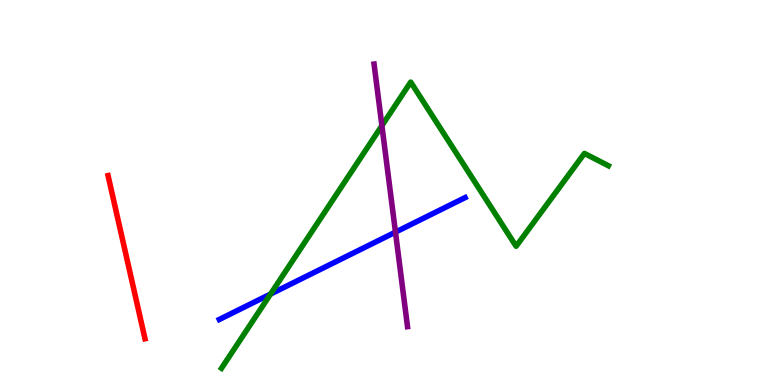[{'lines': ['blue', 'red'], 'intersections': []}, {'lines': ['green', 'red'], 'intersections': []}, {'lines': ['purple', 'red'], 'intersections': []}, {'lines': ['blue', 'green'], 'intersections': [{'x': 3.49, 'y': 2.36}]}, {'lines': ['blue', 'purple'], 'intersections': [{'x': 5.1, 'y': 3.97}]}, {'lines': ['green', 'purple'], 'intersections': [{'x': 4.93, 'y': 6.74}]}]